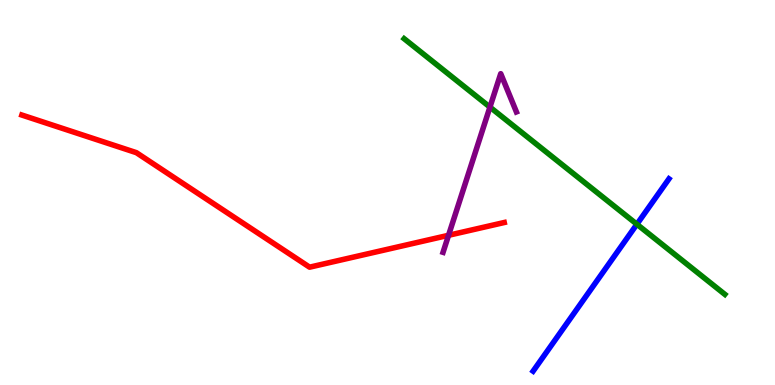[{'lines': ['blue', 'red'], 'intersections': []}, {'lines': ['green', 'red'], 'intersections': []}, {'lines': ['purple', 'red'], 'intersections': [{'x': 5.79, 'y': 3.89}]}, {'lines': ['blue', 'green'], 'intersections': [{'x': 8.22, 'y': 4.18}]}, {'lines': ['blue', 'purple'], 'intersections': []}, {'lines': ['green', 'purple'], 'intersections': [{'x': 6.32, 'y': 7.22}]}]